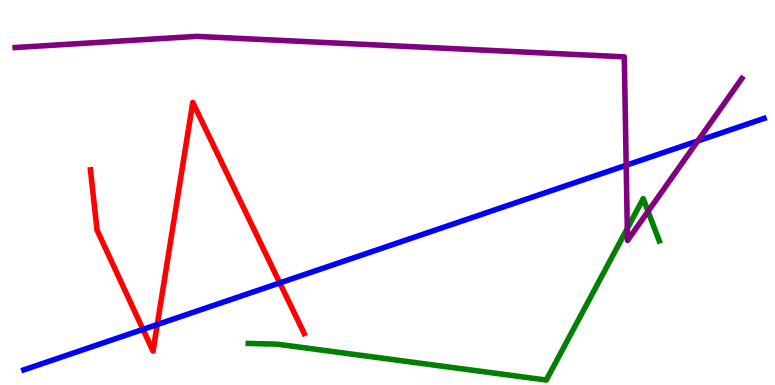[{'lines': ['blue', 'red'], 'intersections': [{'x': 1.85, 'y': 1.44}, {'x': 2.03, 'y': 1.57}, {'x': 3.61, 'y': 2.65}]}, {'lines': ['green', 'red'], 'intersections': []}, {'lines': ['purple', 'red'], 'intersections': []}, {'lines': ['blue', 'green'], 'intersections': []}, {'lines': ['blue', 'purple'], 'intersections': [{'x': 8.08, 'y': 5.71}, {'x': 9.0, 'y': 6.34}]}, {'lines': ['green', 'purple'], 'intersections': [{'x': 8.09, 'y': 4.07}, {'x': 8.36, 'y': 4.51}]}]